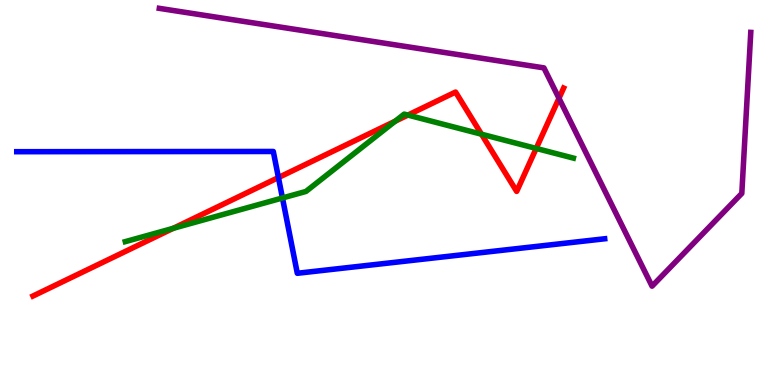[{'lines': ['blue', 'red'], 'intersections': [{'x': 3.59, 'y': 5.39}]}, {'lines': ['green', 'red'], 'intersections': [{'x': 2.24, 'y': 4.07}, {'x': 5.1, 'y': 6.85}, {'x': 5.26, 'y': 7.01}, {'x': 6.21, 'y': 6.51}, {'x': 6.92, 'y': 6.14}]}, {'lines': ['purple', 'red'], 'intersections': [{'x': 7.21, 'y': 7.45}]}, {'lines': ['blue', 'green'], 'intersections': [{'x': 3.64, 'y': 4.86}]}, {'lines': ['blue', 'purple'], 'intersections': []}, {'lines': ['green', 'purple'], 'intersections': []}]